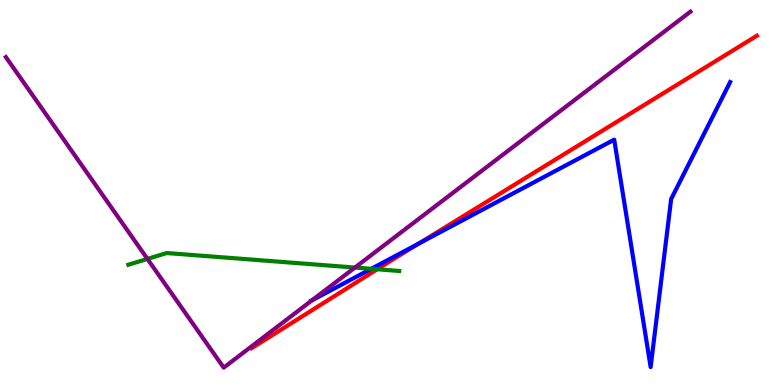[{'lines': ['blue', 'red'], 'intersections': [{'x': 5.4, 'y': 3.67}]}, {'lines': ['green', 'red'], 'intersections': [{'x': 4.87, 'y': 3.01}]}, {'lines': ['purple', 'red'], 'intersections': []}, {'lines': ['blue', 'green'], 'intersections': [{'x': 4.79, 'y': 3.02}]}, {'lines': ['blue', 'purple'], 'intersections': [{'x': 4.03, 'y': 2.2}]}, {'lines': ['green', 'purple'], 'intersections': [{'x': 1.9, 'y': 3.28}, {'x': 4.58, 'y': 3.05}]}]